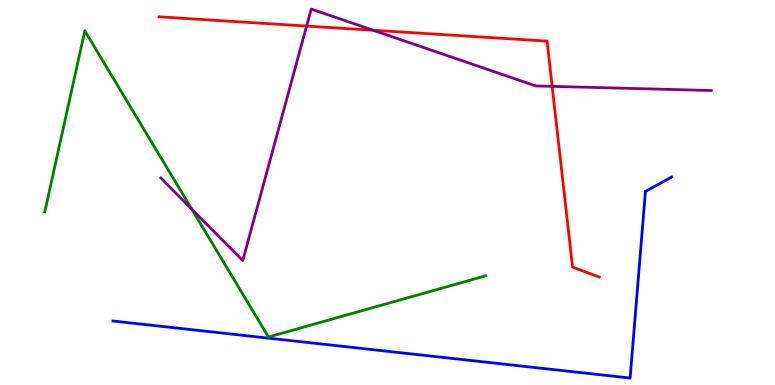[{'lines': ['blue', 'red'], 'intersections': []}, {'lines': ['green', 'red'], 'intersections': []}, {'lines': ['purple', 'red'], 'intersections': [{'x': 3.96, 'y': 9.32}, {'x': 4.81, 'y': 9.22}, {'x': 7.12, 'y': 7.76}]}, {'lines': ['blue', 'green'], 'intersections': []}, {'lines': ['blue', 'purple'], 'intersections': []}, {'lines': ['green', 'purple'], 'intersections': [{'x': 2.48, 'y': 4.57}]}]